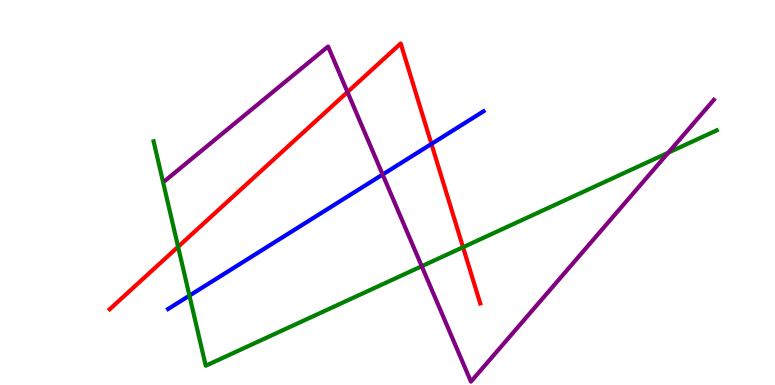[{'lines': ['blue', 'red'], 'intersections': [{'x': 5.57, 'y': 6.26}]}, {'lines': ['green', 'red'], 'intersections': [{'x': 2.3, 'y': 3.59}, {'x': 5.97, 'y': 3.58}]}, {'lines': ['purple', 'red'], 'intersections': [{'x': 4.48, 'y': 7.61}]}, {'lines': ['blue', 'green'], 'intersections': [{'x': 2.44, 'y': 2.32}]}, {'lines': ['blue', 'purple'], 'intersections': [{'x': 4.94, 'y': 5.47}]}, {'lines': ['green', 'purple'], 'intersections': [{'x': 5.44, 'y': 3.09}, {'x': 8.62, 'y': 6.04}]}]